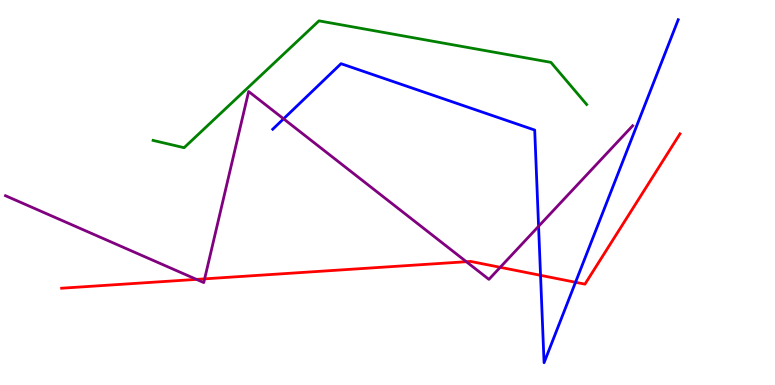[{'lines': ['blue', 'red'], 'intersections': [{'x': 6.97, 'y': 2.85}, {'x': 7.43, 'y': 2.67}]}, {'lines': ['green', 'red'], 'intersections': []}, {'lines': ['purple', 'red'], 'intersections': [{'x': 2.54, 'y': 2.74}, {'x': 2.64, 'y': 2.76}, {'x': 6.02, 'y': 3.2}, {'x': 6.45, 'y': 3.06}]}, {'lines': ['blue', 'green'], 'intersections': []}, {'lines': ['blue', 'purple'], 'intersections': [{'x': 3.66, 'y': 6.91}, {'x': 6.95, 'y': 4.12}]}, {'lines': ['green', 'purple'], 'intersections': []}]